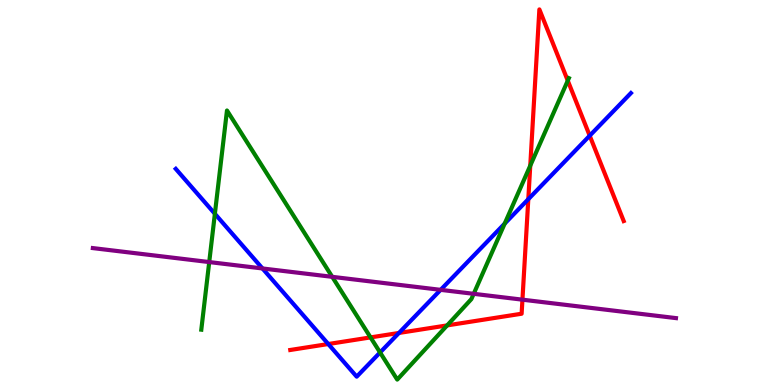[{'lines': ['blue', 'red'], 'intersections': [{'x': 4.24, 'y': 1.06}, {'x': 5.15, 'y': 1.35}, {'x': 6.82, 'y': 4.83}, {'x': 7.61, 'y': 6.48}]}, {'lines': ['green', 'red'], 'intersections': [{'x': 4.78, 'y': 1.24}, {'x': 5.77, 'y': 1.55}, {'x': 6.84, 'y': 5.7}, {'x': 7.33, 'y': 7.91}]}, {'lines': ['purple', 'red'], 'intersections': [{'x': 6.74, 'y': 2.22}]}, {'lines': ['blue', 'green'], 'intersections': [{'x': 2.77, 'y': 4.45}, {'x': 4.9, 'y': 0.845}, {'x': 6.51, 'y': 4.19}]}, {'lines': ['blue', 'purple'], 'intersections': [{'x': 3.39, 'y': 3.03}, {'x': 5.69, 'y': 2.47}]}, {'lines': ['green', 'purple'], 'intersections': [{'x': 2.7, 'y': 3.19}, {'x': 4.29, 'y': 2.81}, {'x': 6.11, 'y': 2.37}]}]